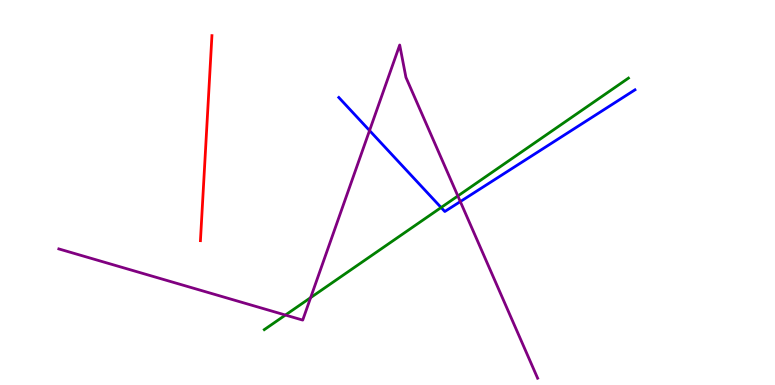[{'lines': ['blue', 'red'], 'intersections': []}, {'lines': ['green', 'red'], 'intersections': []}, {'lines': ['purple', 'red'], 'intersections': []}, {'lines': ['blue', 'green'], 'intersections': [{'x': 5.69, 'y': 4.61}]}, {'lines': ['blue', 'purple'], 'intersections': [{'x': 4.77, 'y': 6.61}, {'x': 5.94, 'y': 4.76}]}, {'lines': ['green', 'purple'], 'intersections': [{'x': 3.68, 'y': 1.82}, {'x': 4.01, 'y': 2.27}, {'x': 5.91, 'y': 4.91}]}]